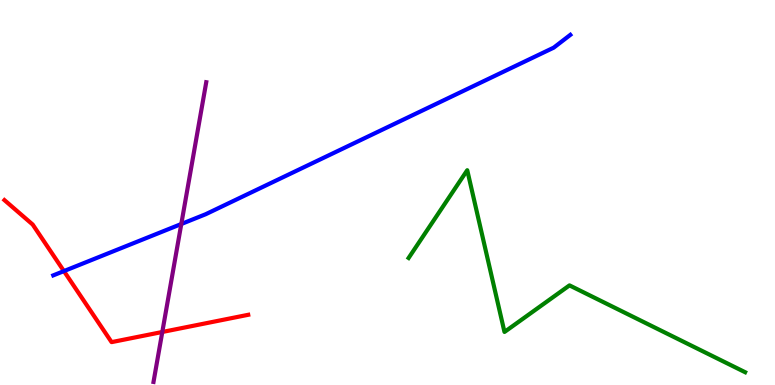[{'lines': ['blue', 'red'], 'intersections': [{'x': 0.825, 'y': 2.96}]}, {'lines': ['green', 'red'], 'intersections': []}, {'lines': ['purple', 'red'], 'intersections': [{'x': 2.09, 'y': 1.38}]}, {'lines': ['blue', 'green'], 'intersections': []}, {'lines': ['blue', 'purple'], 'intersections': [{'x': 2.34, 'y': 4.18}]}, {'lines': ['green', 'purple'], 'intersections': []}]